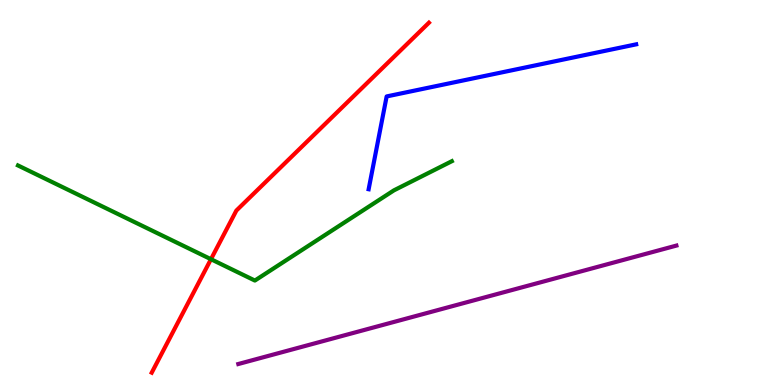[{'lines': ['blue', 'red'], 'intersections': []}, {'lines': ['green', 'red'], 'intersections': [{'x': 2.72, 'y': 3.27}]}, {'lines': ['purple', 'red'], 'intersections': []}, {'lines': ['blue', 'green'], 'intersections': []}, {'lines': ['blue', 'purple'], 'intersections': []}, {'lines': ['green', 'purple'], 'intersections': []}]